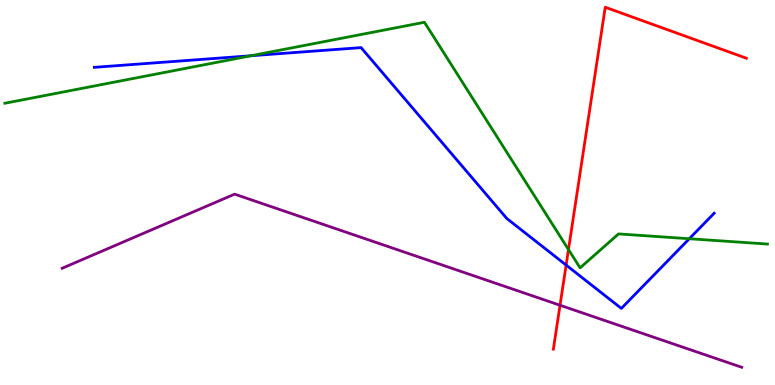[{'lines': ['blue', 'red'], 'intersections': [{'x': 7.3, 'y': 3.12}]}, {'lines': ['green', 'red'], 'intersections': [{'x': 7.34, 'y': 3.52}]}, {'lines': ['purple', 'red'], 'intersections': [{'x': 7.23, 'y': 2.07}]}, {'lines': ['blue', 'green'], 'intersections': [{'x': 3.24, 'y': 8.55}, {'x': 8.89, 'y': 3.8}]}, {'lines': ['blue', 'purple'], 'intersections': []}, {'lines': ['green', 'purple'], 'intersections': []}]